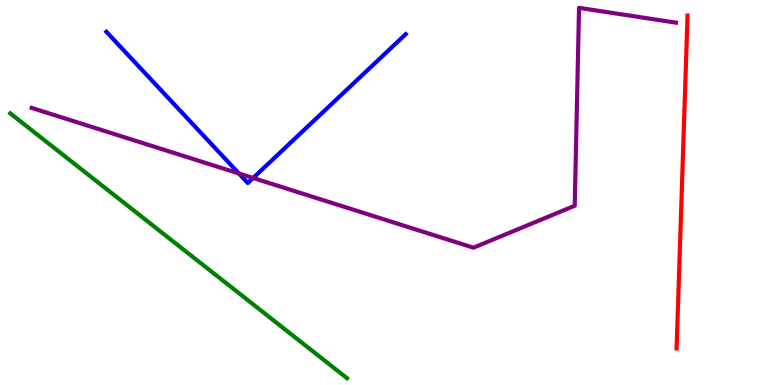[{'lines': ['blue', 'red'], 'intersections': []}, {'lines': ['green', 'red'], 'intersections': []}, {'lines': ['purple', 'red'], 'intersections': []}, {'lines': ['blue', 'green'], 'intersections': []}, {'lines': ['blue', 'purple'], 'intersections': [{'x': 3.08, 'y': 5.49}, {'x': 3.27, 'y': 5.38}]}, {'lines': ['green', 'purple'], 'intersections': []}]